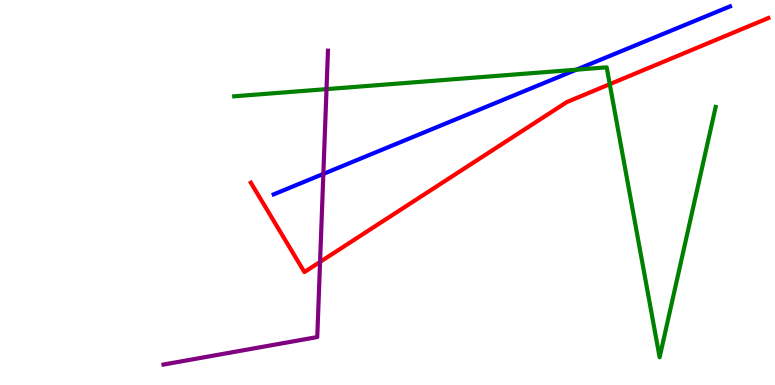[{'lines': ['blue', 'red'], 'intersections': []}, {'lines': ['green', 'red'], 'intersections': [{'x': 7.87, 'y': 7.81}]}, {'lines': ['purple', 'red'], 'intersections': [{'x': 4.13, 'y': 3.2}]}, {'lines': ['blue', 'green'], 'intersections': [{'x': 7.44, 'y': 8.19}]}, {'lines': ['blue', 'purple'], 'intersections': [{'x': 4.17, 'y': 5.48}]}, {'lines': ['green', 'purple'], 'intersections': [{'x': 4.21, 'y': 7.69}]}]